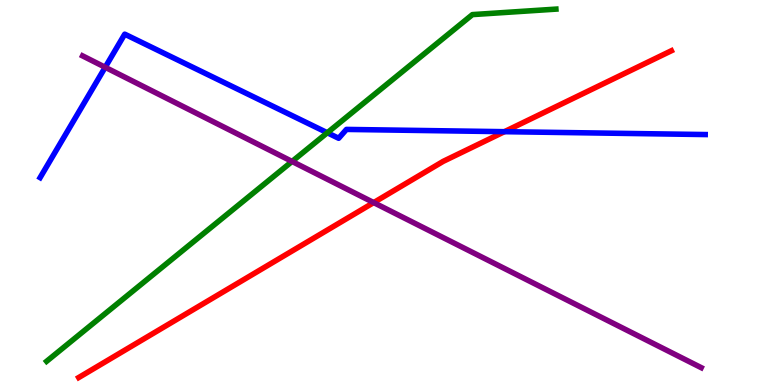[{'lines': ['blue', 'red'], 'intersections': [{'x': 6.51, 'y': 6.58}]}, {'lines': ['green', 'red'], 'intersections': []}, {'lines': ['purple', 'red'], 'intersections': [{'x': 4.82, 'y': 4.74}]}, {'lines': ['blue', 'green'], 'intersections': [{'x': 4.22, 'y': 6.55}]}, {'lines': ['blue', 'purple'], 'intersections': [{'x': 1.36, 'y': 8.25}]}, {'lines': ['green', 'purple'], 'intersections': [{'x': 3.77, 'y': 5.81}]}]